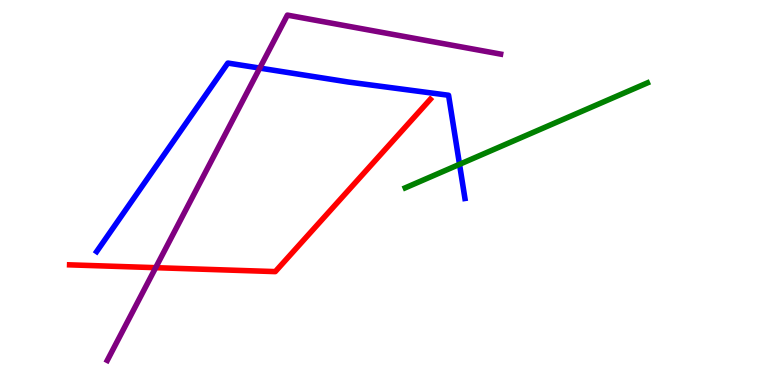[{'lines': ['blue', 'red'], 'intersections': []}, {'lines': ['green', 'red'], 'intersections': []}, {'lines': ['purple', 'red'], 'intersections': [{'x': 2.01, 'y': 3.05}]}, {'lines': ['blue', 'green'], 'intersections': [{'x': 5.93, 'y': 5.73}]}, {'lines': ['blue', 'purple'], 'intersections': [{'x': 3.35, 'y': 8.23}]}, {'lines': ['green', 'purple'], 'intersections': []}]